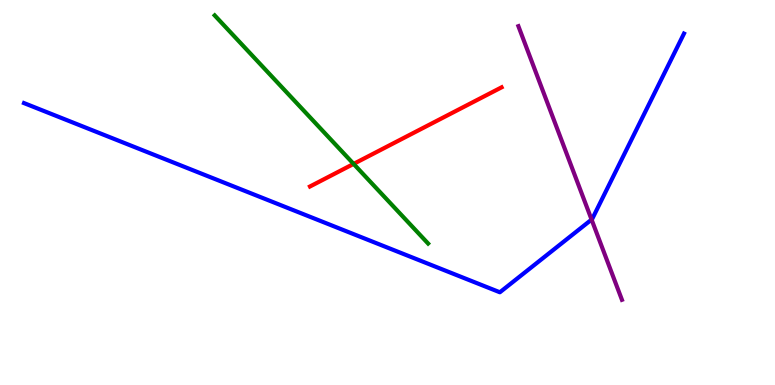[{'lines': ['blue', 'red'], 'intersections': []}, {'lines': ['green', 'red'], 'intersections': [{'x': 4.56, 'y': 5.74}]}, {'lines': ['purple', 'red'], 'intersections': []}, {'lines': ['blue', 'green'], 'intersections': []}, {'lines': ['blue', 'purple'], 'intersections': [{'x': 7.63, 'y': 4.3}]}, {'lines': ['green', 'purple'], 'intersections': []}]